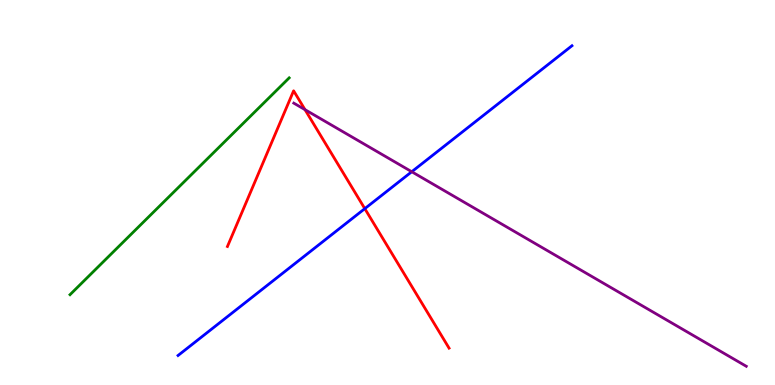[{'lines': ['blue', 'red'], 'intersections': [{'x': 4.71, 'y': 4.58}]}, {'lines': ['green', 'red'], 'intersections': []}, {'lines': ['purple', 'red'], 'intersections': [{'x': 3.94, 'y': 7.15}]}, {'lines': ['blue', 'green'], 'intersections': []}, {'lines': ['blue', 'purple'], 'intersections': [{'x': 5.31, 'y': 5.54}]}, {'lines': ['green', 'purple'], 'intersections': []}]